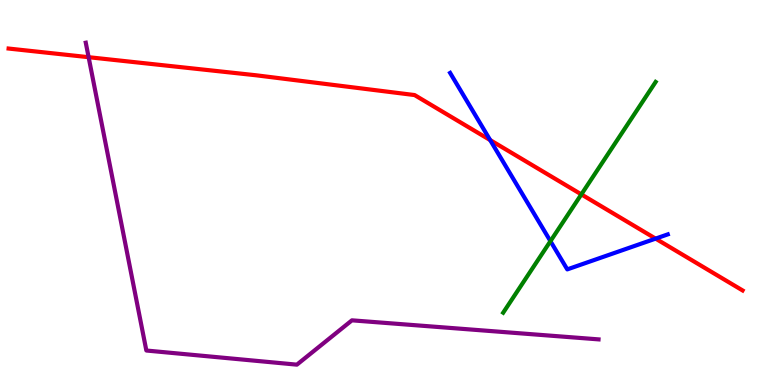[{'lines': ['blue', 'red'], 'intersections': [{'x': 6.32, 'y': 6.36}, {'x': 8.46, 'y': 3.8}]}, {'lines': ['green', 'red'], 'intersections': [{'x': 7.5, 'y': 4.95}]}, {'lines': ['purple', 'red'], 'intersections': [{'x': 1.14, 'y': 8.51}]}, {'lines': ['blue', 'green'], 'intersections': [{'x': 7.1, 'y': 3.74}]}, {'lines': ['blue', 'purple'], 'intersections': []}, {'lines': ['green', 'purple'], 'intersections': []}]